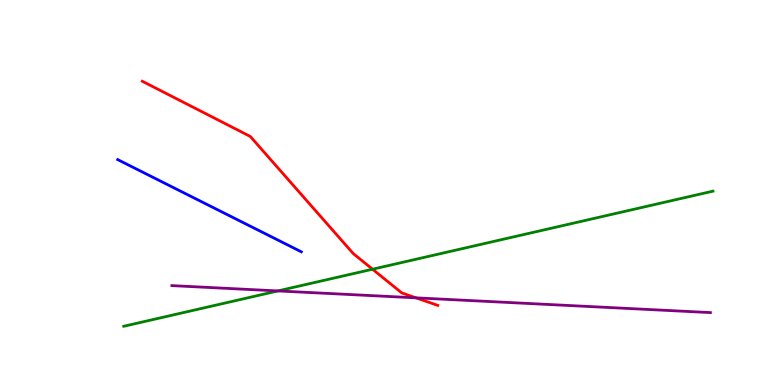[{'lines': ['blue', 'red'], 'intersections': []}, {'lines': ['green', 'red'], 'intersections': [{'x': 4.81, 'y': 3.01}]}, {'lines': ['purple', 'red'], 'intersections': [{'x': 5.37, 'y': 2.26}]}, {'lines': ['blue', 'green'], 'intersections': []}, {'lines': ['blue', 'purple'], 'intersections': []}, {'lines': ['green', 'purple'], 'intersections': [{'x': 3.59, 'y': 2.44}]}]